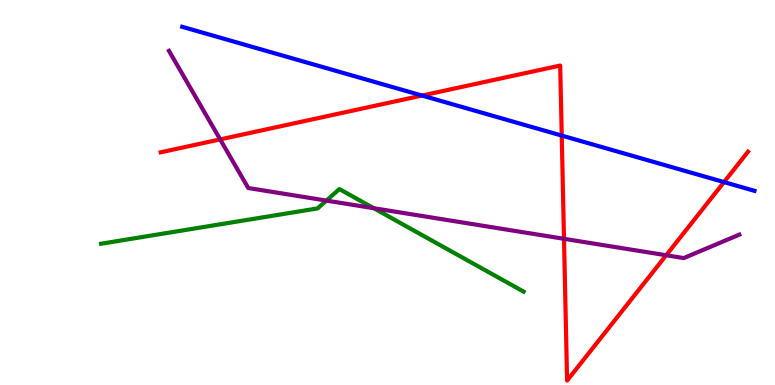[{'lines': ['blue', 'red'], 'intersections': [{'x': 5.45, 'y': 7.52}, {'x': 7.25, 'y': 6.48}, {'x': 9.34, 'y': 5.27}]}, {'lines': ['green', 'red'], 'intersections': []}, {'lines': ['purple', 'red'], 'intersections': [{'x': 2.84, 'y': 6.38}, {'x': 7.28, 'y': 3.8}, {'x': 8.6, 'y': 3.37}]}, {'lines': ['blue', 'green'], 'intersections': []}, {'lines': ['blue', 'purple'], 'intersections': []}, {'lines': ['green', 'purple'], 'intersections': [{'x': 4.21, 'y': 4.79}, {'x': 4.82, 'y': 4.59}]}]